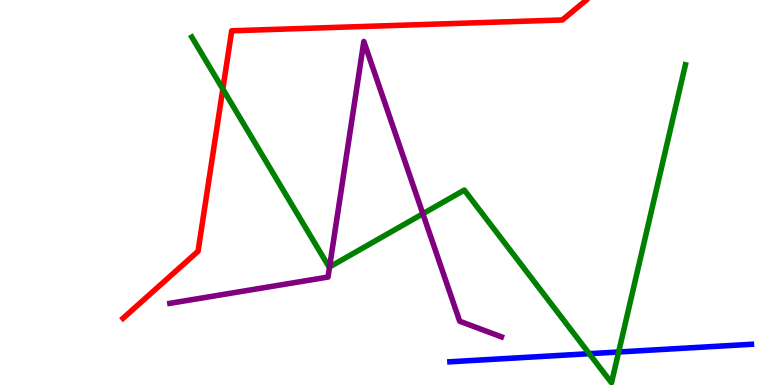[{'lines': ['blue', 'red'], 'intersections': []}, {'lines': ['green', 'red'], 'intersections': [{'x': 2.88, 'y': 7.69}]}, {'lines': ['purple', 'red'], 'intersections': []}, {'lines': ['blue', 'green'], 'intersections': [{'x': 7.6, 'y': 0.813}, {'x': 7.98, 'y': 0.857}]}, {'lines': ['blue', 'purple'], 'intersections': []}, {'lines': ['green', 'purple'], 'intersections': [{'x': 4.25, 'y': 3.07}, {'x': 5.46, 'y': 4.45}]}]